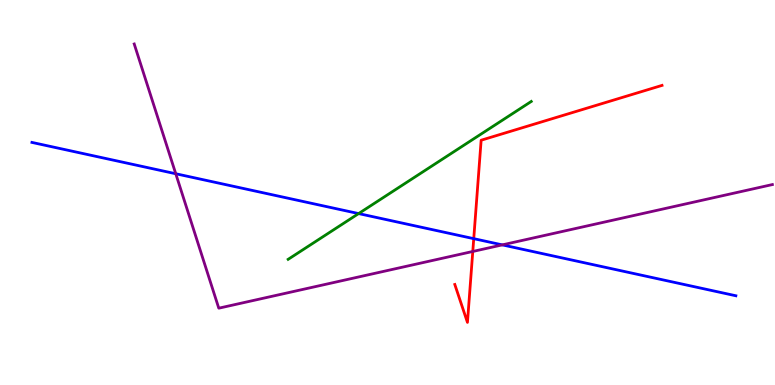[{'lines': ['blue', 'red'], 'intersections': [{'x': 6.11, 'y': 3.8}]}, {'lines': ['green', 'red'], 'intersections': []}, {'lines': ['purple', 'red'], 'intersections': [{'x': 6.1, 'y': 3.47}]}, {'lines': ['blue', 'green'], 'intersections': [{'x': 4.63, 'y': 4.45}]}, {'lines': ['blue', 'purple'], 'intersections': [{'x': 2.27, 'y': 5.49}, {'x': 6.48, 'y': 3.64}]}, {'lines': ['green', 'purple'], 'intersections': []}]